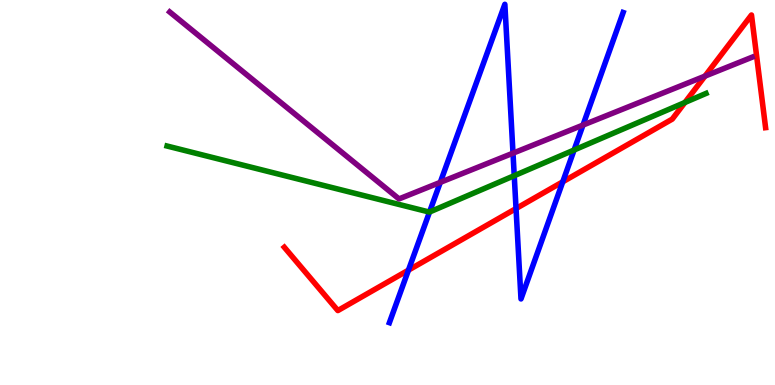[{'lines': ['blue', 'red'], 'intersections': [{'x': 5.27, 'y': 2.98}, {'x': 6.66, 'y': 4.58}, {'x': 7.26, 'y': 5.28}]}, {'lines': ['green', 'red'], 'intersections': [{'x': 8.84, 'y': 7.34}]}, {'lines': ['purple', 'red'], 'intersections': [{'x': 9.1, 'y': 8.02}]}, {'lines': ['blue', 'green'], 'intersections': [{'x': 5.54, 'y': 4.49}, {'x': 6.64, 'y': 5.44}, {'x': 7.41, 'y': 6.1}]}, {'lines': ['blue', 'purple'], 'intersections': [{'x': 5.68, 'y': 5.26}, {'x': 6.62, 'y': 6.02}, {'x': 7.52, 'y': 6.75}]}, {'lines': ['green', 'purple'], 'intersections': []}]